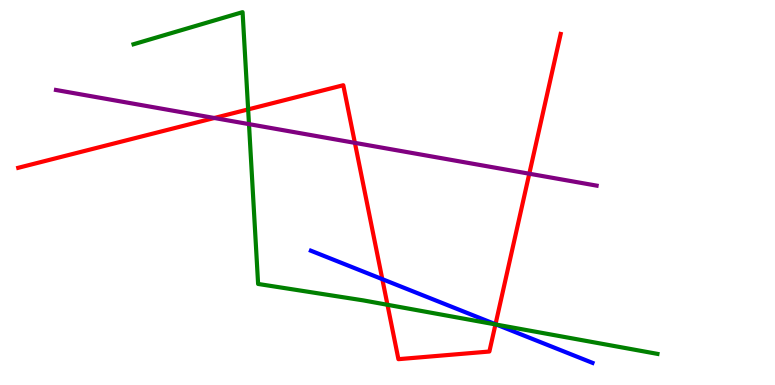[{'lines': ['blue', 'red'], 'intersections': [{'x': 4.93, 'y': 2.75}, {'x': 6.39, 'y': 1.58}]}, {'lines': ['green', 'red'], 'intersections': [{'x': 3.2, 'y': 7.16}, {'x': 5.0, 'y': 2.08}, {'x': 6.39, 'y': 1.57}]}, {'lines': ['purple', 'red'], 'intersections': [{'x': 2.77, 'y': 6.94}, {'x': 4.58, 'y': 6.29}, {'x': 6.83, 'y': 5.49}]}, {'lines': ['blue', 'green'], 'intersections': [{'x': 6.41, 'y': 1.57}]}, {'lines': ['blue', 'purple'], 'intersections': []}, {'lines': ['green', 'purple'], 'intersections': [{'x': 3.21, 'y': 6.78}]}]